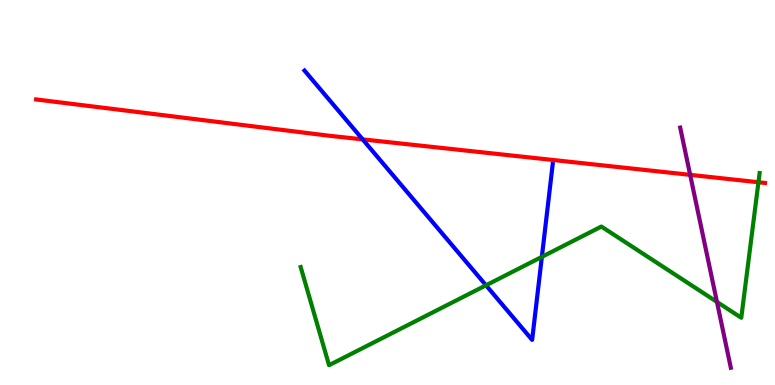[{'lines': ['blue', 'red'], 'intersections': [{'x': 4.68, 'y': 6.38}]}, {'lines': ['green', 'red'], 'intersections': [{'x': 9.79, 'y': 5.27}]}, {'lines': ['purple', 'red'], 'intersections': [{'x': 8.91, 'y': 5.46}]}, {'lines': ['blue', 'green'], 'intersections': [{'x': 6.27, 'y': 2.59}, {'x': 6.99, 'y': 3.33}]}, {'lines': ['blue', 'purple'], 'intersections': []}, {'lines': ['green', 'purple'], 'intersections': [{'x': 9.25, 'y': 2.16}]}]